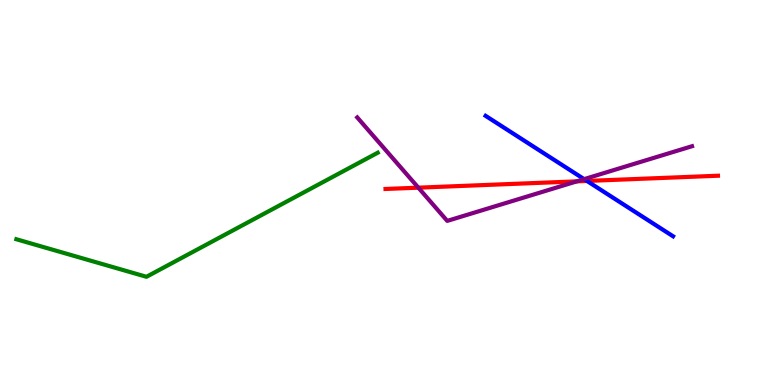[{'lines': ['blue', 'red'], 'intersections': [{'x': 7.57, 'y': 5.3}]}, {'lines': ['green', 'red'], 'intersections': []}, {'lines': ['purple', 'red'], 'intersections': [{'x': 5.4, 'y': 5.13}, {'x': 7.44, 'y': 5.29}]}, {'lines': ['blue', 'green'], 'intersections': []}, {'lines': ['blue', 'purple'], 'intersections': [{'x': 7.54, 'y': 5.35}]}, {'lines': ['green', 'purple'], 'intersections': []}]